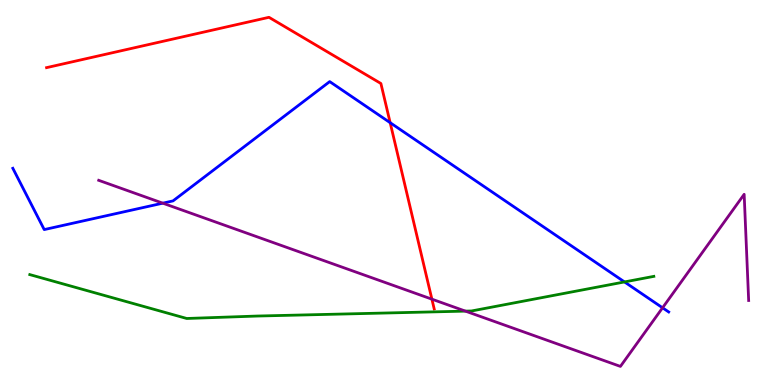[{'lines': ['blue', 'red'], 'intersections': [{'x': 5.03, 'y': 6.81}]}, {'lines': ['green', 'red'], 'intersections': []}, {'lines': ['purple', 'red'], 'intersections': [{'x': 5.57, 'y': 2.23}]}, {'lines': ['blue', 'green'], 'intersections': [{'x': 8.06, 'y': 2.68}]}, {'lines': ['blue', 'purple'], 'intersections': [{'x': 2.1, 'y': 4.72}, {'x': 8.55, 'y': 2.01}]}, {'lines': ['green', 'purple'], 'intersections': [{'x': 6.01, 'y': 1.92}]}]